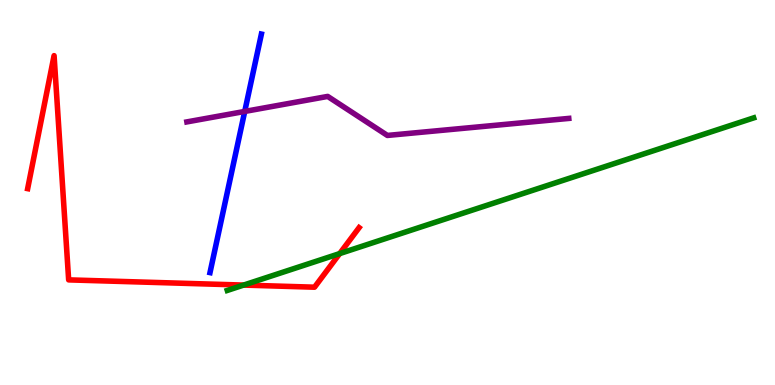[{'lines': ['blue', 'red'], 'intersections': []}, {'lines': ['green', 'red'], 'intersections': [{'x': 3.14, 'y': 2.6}, {'x': 4.38, 'y': 3.41}]}, {'lines': ['purple', 'red'], 'intersections': []}, {'lines': ['blue', 'green'], 'intersections': []}, {'lines': ['blue', 'purple'], 'intersections': [{'x': 3.16, 'y': 7.11}]}, {'lines': ['green', 'purple'], 'intersections': []}]